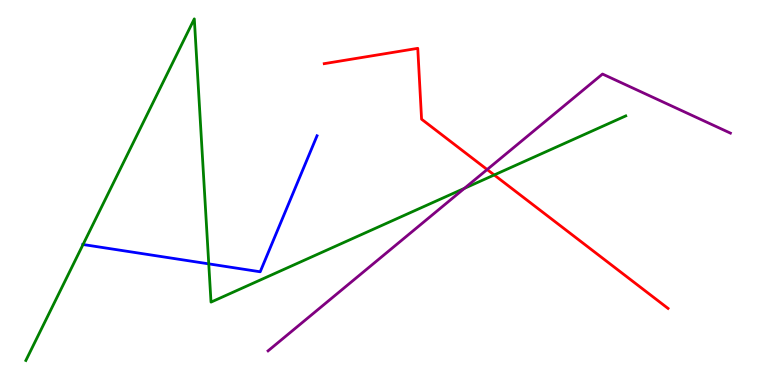[{'lines': ['blue', 'red'], 'intersections': []}, {'lines': ['green', 'red'], 'intersections': [{'x': 6.38, 'y': 5.46}]}, {'lines': ['purple', 'red'], 'intersections': [{'x': 6.29, 'y': 5.6}]}, {'lines': ['blue', 'green'], 'intersections': [{'x': 1.07, 'y': 3.65}, {'x': 2.69, 'y': 3.15}]}, {'lines': ['blue', 'purple'], 'intersections': []}, {'lines': ['green', 'purple'], 'intersections': [{'x': 5.99, 'y': 5.11}]}]